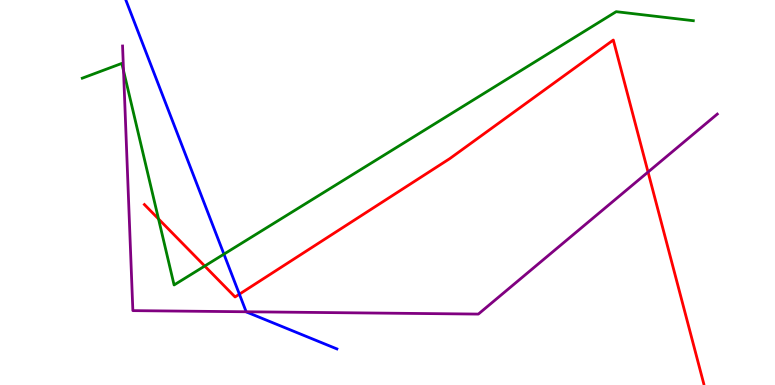[{'lines': ['blue', 'red'], 'intersections': [{'x': 3.09, 'y': 2.36}]}, {'lines': ['green', 'red'], 'intersections': [{'x': 2.05, 'y': 4.31}, {'x': 2.64, 'y': 3.09}]}, {'lines': ['purple', 'red'], 'intersections': [{'x': 8.36, 'y': 5.53}]}, {'lines': ['blue', 'green'], 'intersections': [{'x': 2.89, 'y': 3.4}]}, {'lines': ['blue', 'purple'], 'intersections': [{'x': 3.18, 'y': 1.9}]}, {'lines': ['green', 'purple'], 'intersections': [{'x': 1.59, 'y': 8.17}]}]